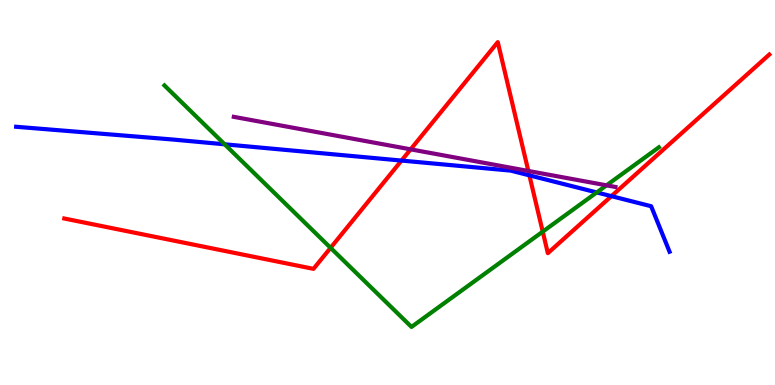[{'lines': ['blue', 'red'], 'intersections': [{'x': 5.18, 'y': 5.83}, {'x': 6.83, 'y': 5.45}, {'x': 7.89, 'y': 4.91}]}, {'lines': ['green', 'red'], 'intersections': [{'x': 4.27, 'y': 3.56}, {'x': 7.0, 'y': 3.98}]}, {'lines': ['purple', 'red'], 'intersections': [{'x': 5.3, 'y': 6.12}, {'x': 6.82, 'y': 5.56}]}, {'lines': ['blue', 'green'], 'intersections': [{'x': 2.9, 'y': 6.25}, {'x': 7.7, 'y': 5.0}]}, {'lines': ['blue', 'purple'], 'intersections': []}, {'lines': ['green', 'purple'], 'intersections': [{'x': 7.83, 'y': 5.19}]}]